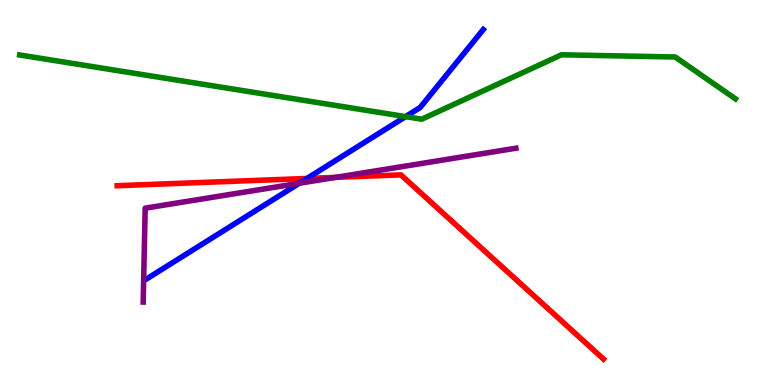[{'lines': ['blue', 'red'], 'intersections': [{'x': 3.96, 'y': 5.36}]}, {'lines': ['green', 'red'], 'intersections': []}, {'lines': ['purple', 'red'], 'intersections': [{'x': 4.33, 'y': 5.39}]}, {'lines': ['blue', 'green'], 'intersections': [{'x': 5.23, 'y': 6.97}]}, {'lines': ['blue', 'purple'], 'intersections': [{'x': 3.86, 'y': 5.24}]}, {'lines': ['green', 'purple'], 'intersections': []}]